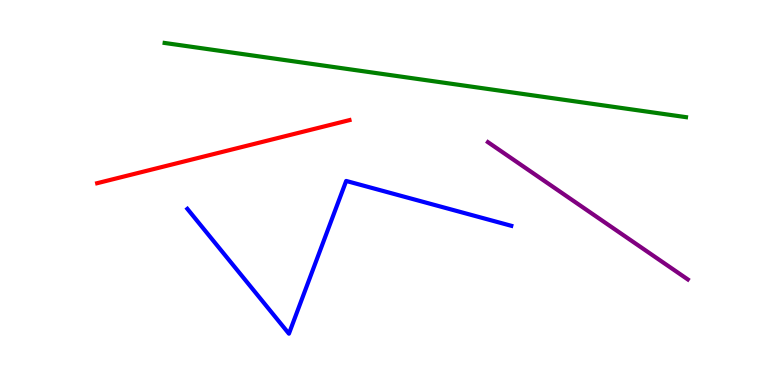[{'lines': ['blue', 'red'], 'intersections': []}, {'lines': ['green', 'red'], 'intersections': []}, {'lines': ['purple', 'red'], 'intersections': []}, {'lines': ['blue', 'green'], 'intersections': []}, {'lines': ['blue', 'purple'], 'intersections': []}, {'lines': ['green', 'purple'], 'intersections': []}]